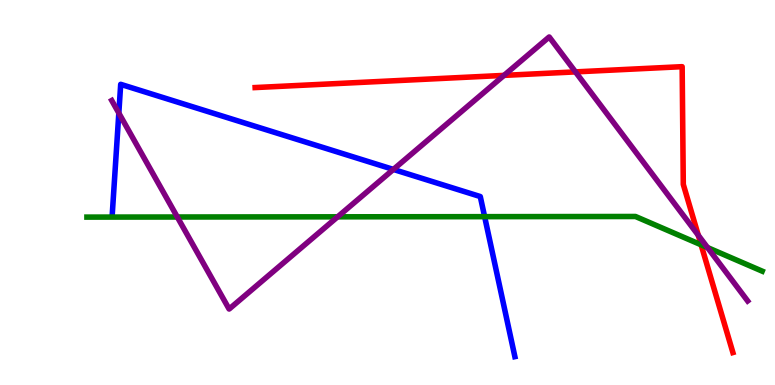[{'lines': ['blue', 'red'], 'intersections': []}, {'lines': ['green', 'red'], 'intersections': [{'x': 9.05, 'y': 3.64}]}, {'lines': ['purple', 'red'], 'intersections': [{'x': 6.5, 'y': 8.04}, {'x': 7.43, 'y': 8.13}, {'x': 9.01, 'y': 3.89}]}, {'lines': ['blue', 'green'], 'intersections': [{'x': 6.25, 'y': 4.37}]}, {'lines': ['blue', 'purple'], 'intersections': [{'x': 1.53, 'y': 7.06}, {'x': 5.08, 'y': 5.6}]}, {'lines': ['green', 'purple'], 'intersections': [{'x': 2.29, 'y': 4.36}, {'x': 4.36, 'y': 4.37}, {'x': 9.13, 'y': 3.57}]}]